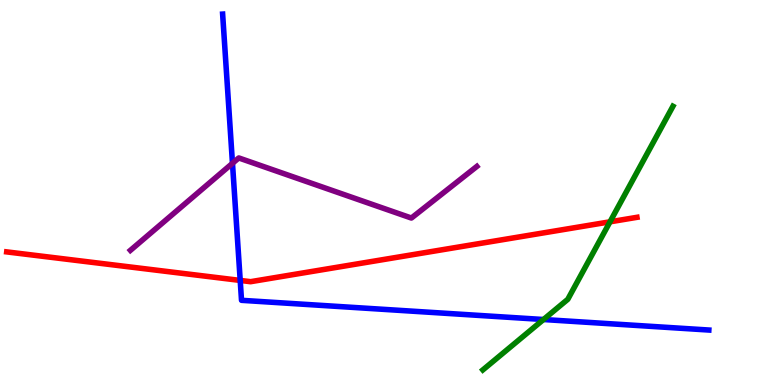[{'lines': ['blue', 'red'], 'intersections': [{'x': 3.1, 'y': 2.72}]}, {'lines': ['green', 'red'], 'intersections': [{'x': 7.87, 'y': 4.24}]}, {'lines': ['purple', 'red'], 'intersections': []}, {'lines': ['blue', 'green'], 'intersections': [{'x': 7.01, 'y': 1.7}]}, {'lines': ['blue', 'purple'], 'intersections': [{'x': 3.0, 'y': 5.76}]}, {'lines': ['green', 'purple'], 'intersections': []}]